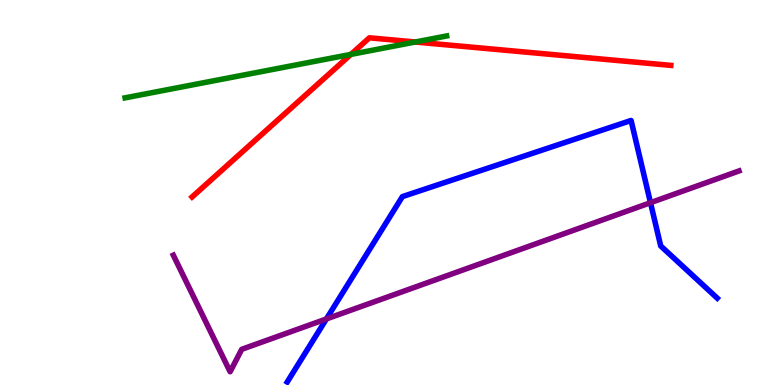[{'lines': ['blue', 'red'], 'intersections': []}, {'lines': ['green', 'red'], 'intersections': [{'x': 4.53, 'y': 8.59}, {'x': 5.36, 'y': 8.91}]}, {'lines': ['purple', 'red'], 'intersections': []}, {'lines': ['blue', 'green'], 'intersections': []}, {'lines': ['blue', 'purple'], 'intersections': [{'x': 4.21, 'y': 1.72}, {'x': 8.39, 'y': 4.74}]}, {'lines': ['green', 'purple'], 'intersections': []}]